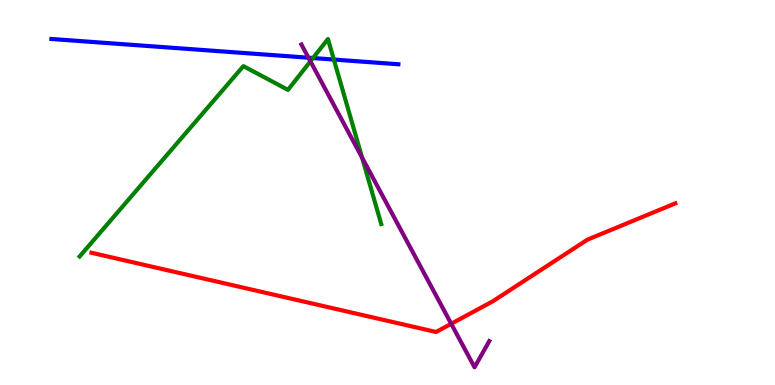[{'lines': ['blue', 'red'], 'intersections': []}, {'lines': ['green', 'red'], 'intersections': []}, {'lines': ['purple', 'red'], 'intersections': [{'x': 5.82, 'y': 1.59}]}, {'lines': ['blue', 'green'], 'intersections': [{'x': 4.04, 'y': 8.49}, {'x': 4.31, 'y': 8.45}]}, {'lines': ['blue', 'purple'], 'intersections': [{'x': 3.98, 'y': 8.5}]}, {'lines': ['green', 'purple'], 'intersections': [{'x': 4.01, 'y': 8.41}, {'x': 4.67, 'y': 5.9}]}]